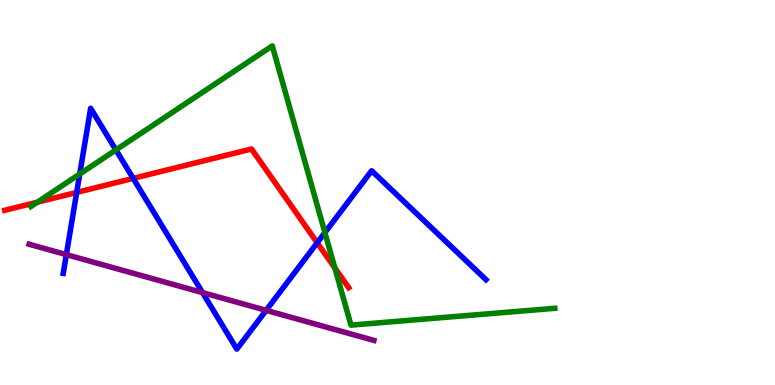[{'lines': ['blue', 'red'], 'intersections': [{'x': 0.989, 'y': 5.0}, {'x': 1.72, 'y': 5.37}, {'x': 4.09, 'y': 3.69}]}, {'lines': ['green', 'red'], 'intersections': [{'x': 0.482, 'y': 4.75}, {'x': 4.32, 'y': 3.04}]}, {'lines': ['purple', 'red'], 'intersections': []}, {'lines': ['blue', 'green'], 'intersections': [{'x': 1.03, 'y': 5.48}, {'x': 1.5, 'y': 6.11}, {'x': 4.19, 'y': 3.96}]}, {'lines': ['blue', 'purple'], 'intersections': [{'x': 0.856, 'y': 3.39}, {'x': 2.61, 'y': 2.4}, {'x': 3.43, 'y': 1.94}]}, {'lines': ['green', 'purple'], 'intersections': []}]